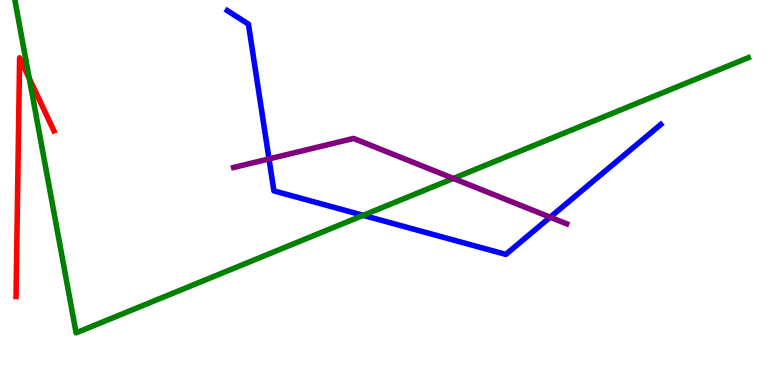[{'lines': ['blue', 'red'], 'intersections': []}, {'lines': ['green', 'red'], 'intersections': [{'x': 0.378, 'y': 7.96}]}, {'lines': ['purple', 'red'], 'intersections': []}, {'lines': ['blue', 'green'], 'intersections': [{'x': 4.69, 'y': 4.41}]}, {'lines': ['blue', 'purple'], 'intersections': [{'x': 3.47, 'y': 5.87}, {'x': 7.1, 'y': 4.36}]}, {'lines': ['green', 'purple'], 'intersections': [{'x': 5.85, 'y': 5.37}]}]